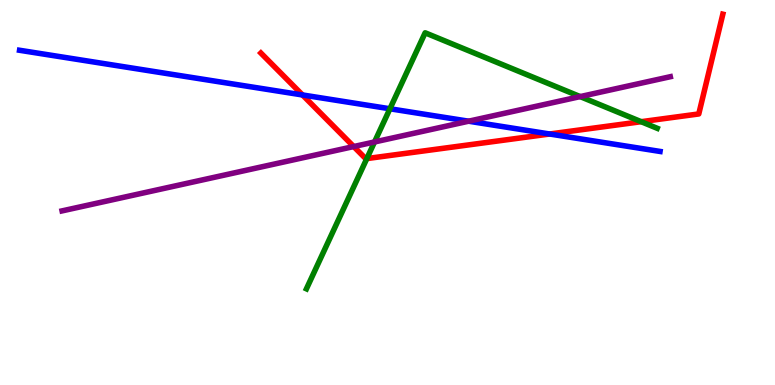[{'lines': ['blue', 'red'], 'intersections': [{'x': 3.9, 'y': 7.53}, {'x': 7.09, 'y': 6.52}]}, {'lines': ['green', 'red'], 'intersections': [{'x': 4.73, 'y': 5.88}, {'x': 8.27, 'y': 6.84}]}, {'lines': ['purple', 'red'], 'intersections': [{'x': 4.56, 'y': 6.19}]}, {'lines': ['blue', 'green'], 'intersections': [{'x': 5.03, 'y': 7.17}]}, {'lines': ['blue', 'purple'], 'intersections': [{'x': 6.05, 'y': 6.85}]}, {'lines': ['green', 'purple'], 'intersections': [{'x': 4.83, 'y': 6.31}, {'x': 7.49, 'y': 7.49}]}]